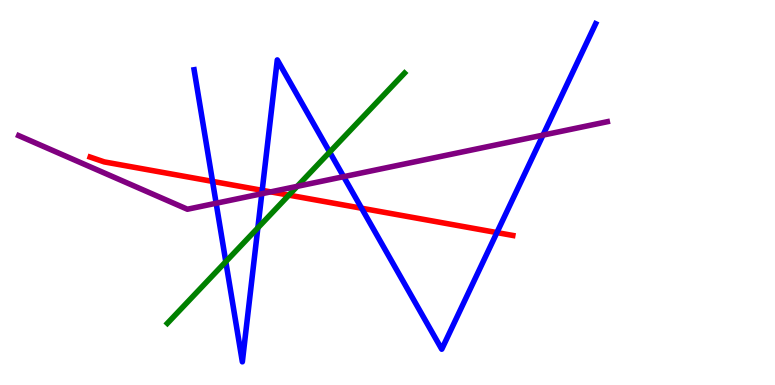[{'lines': ['blue', 'red'], 'intersections': [{'x': 2.74, 'y': 5.29}, {'x': 3.38, 'y': 5.06}, {'x': 4.67, 'y': 4.59}, {'x': 6.41, 'y': 3.96}]}, {'lines': ['green', 'red'], 'intersections': [{'x': 3.73, 'y': 4.93}]}, {'lines': ['purple', 'red'], 'intersections': [{'x': 3.49, 'y': 5.02}]}, {'lines': ['blue', 'green'], 'intersections': [{'x': 2.91, 'y': 3.2}, {'x': 3.33, 'y': 4.08}, {'x': 4.25, 'y': 6.05}]}, {'lines': ['blue', 'purple'], 'intersections': [{'x': 2.79, 'y': 4.72}, {'x': 3.38, 'y': 4.97}, {'x': 4.43, 'y': 5.41}, {'x': 7.01, 'y': 6.49}]}, {'lines': ['green', 'purple'], 'intersections': [{'x': 3.83, 'y': 5.16}]}]